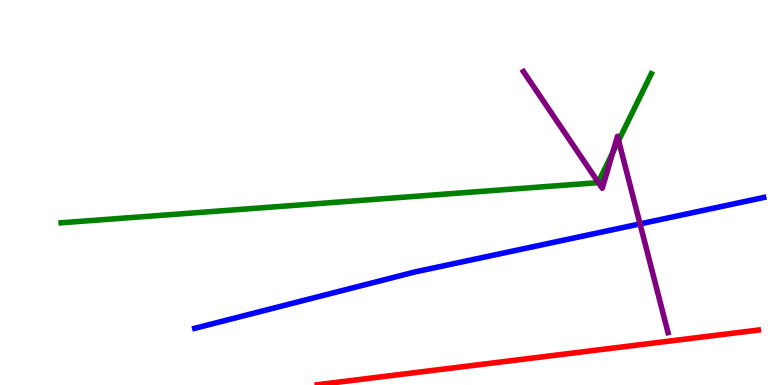[{'lines': ['blue', 'red'], 'intersections': []}, {'lines': ['green', 'red'], 'intersections': []}, {'lines': ['purple', 'red'], 'intersections': []}, {'lines': ['blue', 'green'], 'intersections': []}, {'lines': ['blue', 'purple'], 'intersections': [{'x': 8.26, 'y': 4.18}]}, {'lines': ['green', 'purple'], 'intersections': [{'x': 7.72, 'y': 5.27}, {'x': 7.91, 'y': 6.03}, {'x': 7.98, 'y': 6.35}]}]